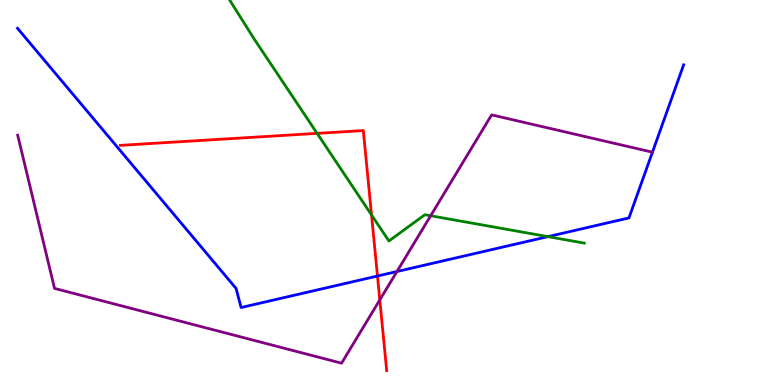[{'lines': ['blue', 'red'], 'intersections': [{'x': 4.87, 'y': 2.83}]}, {'lines': ['green', 'red'], 'intersections': [{'x': 4.09, 'y': 6.54}, {'x': 4.79, 'y': 4.42}]}, {'lines': ['purple', 'red'], 'intersections': [{'x': 4.9, 'y': 2.21}]}, {'lines': ['blue', 'green'], 'intersections': [{'x': 7.07, 'y': 3.85}]}, {'lines': ['blue', 'purple'], 'intersections': [{'x': 5.12, 'y': 2.95}, {'x': 8.42, 'y': 6.05}]}, {'lines': ['green', 'purple'], 'intersections': [{'x': 5.56, 'y': 4.4}]}]